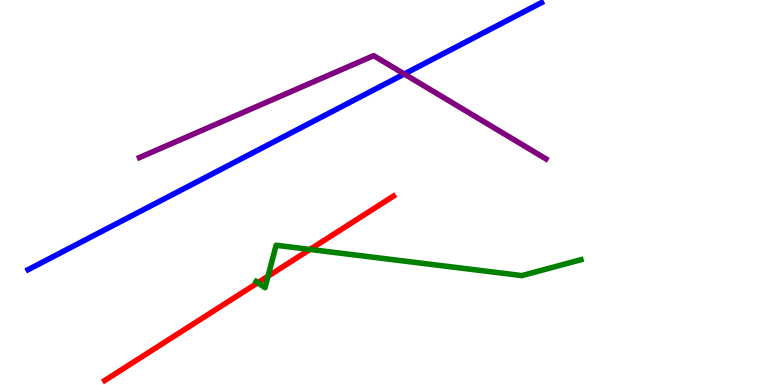[{'lines': ['blue', 'red'], 'intersections': []}, {'lines': ['green', 'red'], 'intersections': [{'x': 3.33, 'y': 2.66}, {'x': 3.46, 'y': 2.83}, {'x': 4.0, 'y': 3.52}]}, {'lines': ['purple', 'red'], 'intersections': []}, {'lines': ['blue', 'green'], 'intersections': []}, {'lines': ['blue', 'purple'], 'intersections': [{'x': 5.22, 'y': 8.08}]}, {'lines': ['green', 'purple'], 'intersections': []}]